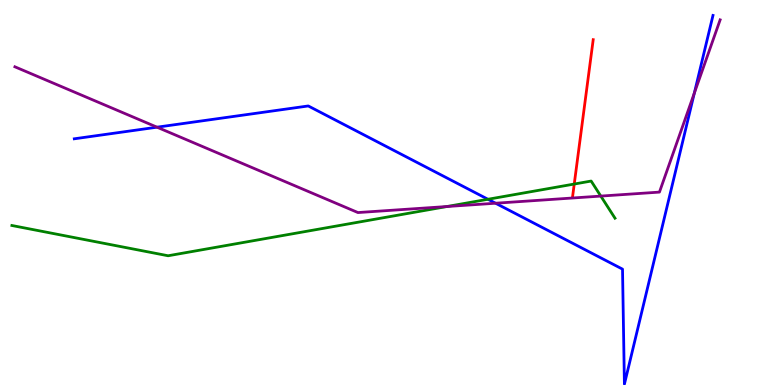[{'lines': ['blue', 'red'], 'intersections': []}, {'lines': ['green', 'red'], 'intersections': [{'x': 7.41, 'y': 5.22}]}, {'lines': ['purple', 'red'], 'intersections': []}, {'lines': ['blue', 'green'], 'intersections': [{'x': 6.3, 'y': 4.82}]}, {'lines': ['blue', 'purple'], 'intersections': [{'x': 2.03, 'y': 6.7}, {'x': 6.39, 'y': 4.72}, {'x': 8.96, 'y': 7.58}]}, {'lines': ['green', 'purple'], 'intersections': [{'x': 5.77, 'y': 4.64}, {'x': 7.75, 'y': 4.91}]}]